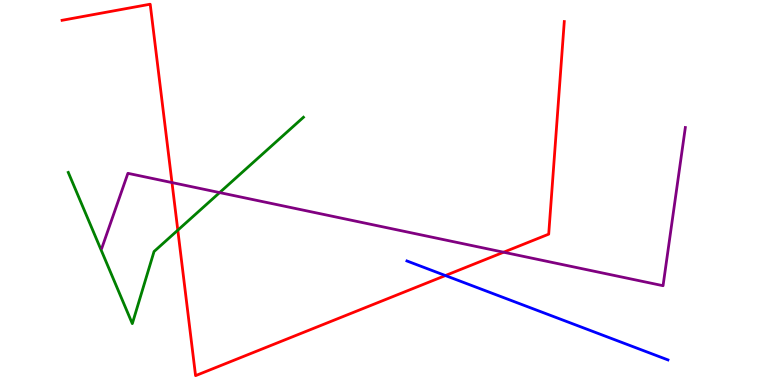[{'lines': ['blue', 'red'], 'intersections': [{'x': 5.75, 'y': 2.84}]}, {'lines': ['green', 'red'], 'intersections': [{'x': 2.29, 'y': 4.02}]}, {'lines': ['purple', 'red'], 'intersections': [{'x': 2.22, 'y': 5.26}, {'x': 6.5, 'y': 3.45}]}, {'lines': ['blue', 'green'], 'intersections': []}, {'lines': ['blue', 'purple'], 'intersections': []}, {'lines': ['green', 'purple'], 'intersections': [{'x': 2.83, 'y': 5.0}]}]